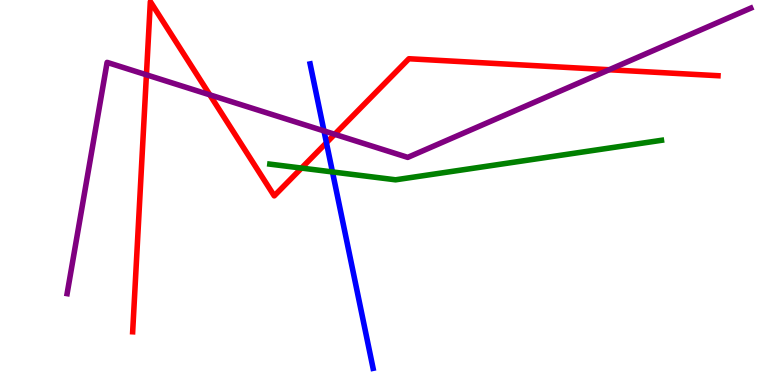[{'lines': ['blue', 'red'], 'intersections': [{'x': 4.21, 'y': 6.29}]}, {'lines': ['green', 'red'], 'intersections': [{'x': 3.89, 'y': 5.63}]}, {'lines': ['purple', 'red'], 'intersections': [{'x': 1.89, 'y': 8.06}, {'x': 2.71, 'y': 7.54}, {'x': 4.32, 'y': 6.51}, {'x': 7.86, 'y': 8.19}]}, {'lines': ['blue', 'green'], 'intersections': [{'x': 4.29, 'y': 5.53}]}, {'lines': ['blue', 'purple'], 'intersections': [{'x': 4.18, 'y': 6.6}]}, {'lines': ['green', 'purple'], 'intersections': []}]